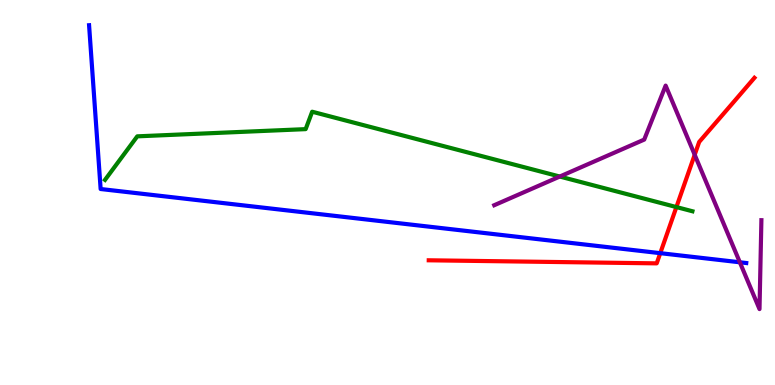[{'lines': ['blue', 'red'], 'intersections': [{'x': 8.52, 'y': 3.42}]}, {'lines': ['green', 'red'], 'intersections': [{'x': 8.73, 'y': 4.62}]}, {'lines': ['purple', 'red'], 'intersections': [{'x': 8.96, 'y': 5.98}]}, {'lines': ['blue', 'green'], 'intersections': []}, {'lines': ['blue', 'purple'], 'intersections': [{'x': 9.55, 'y': 3.19}]}, {'lines': ['green', 'purple'], 'intersections': [{'x': 7.22, 'y': 5.41}]}]